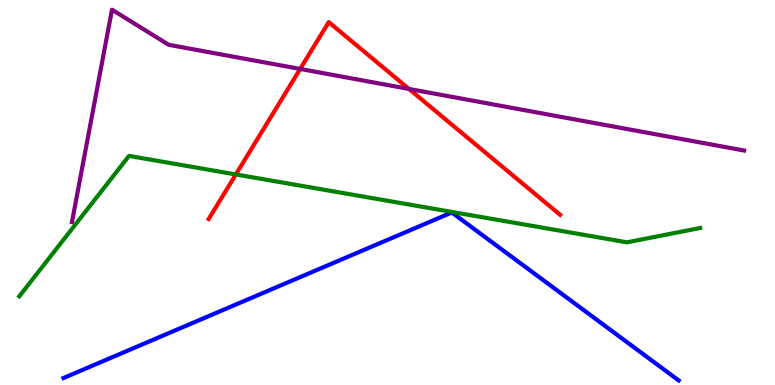[{'lines': ['blue', 'red'], 'intersections': []}, {'lines': ['green', 'red'], 'intersections': [{'x': 3.04, 'y': 5.47}]}, {'lines': ['purple', 'red'], 'intersections': [{'x': 3.87, 'y': 8.21}, {'x': 5.28, 'y': 7.69}]}, {'lines': ['blue', 'green'], 'intersections': []}, {'lines': ['blue', 'purple'], 'intersections': []}, {'lines': ['green', 'purple'], 'intersections': []}]